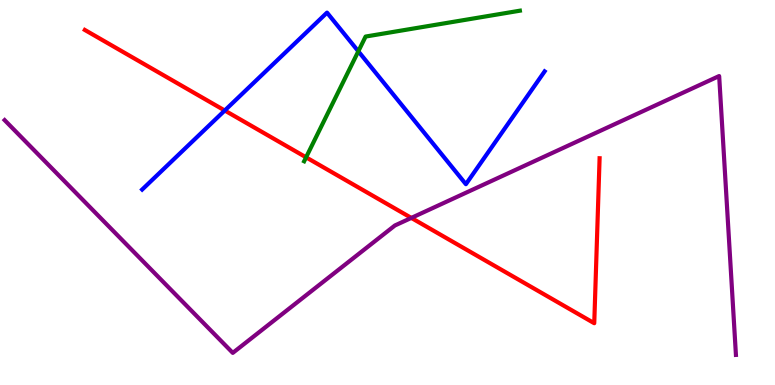[{'lines': ['blue', 'red'], 'intersections': [{'x': 2.9, 'y': 7.13}]}, {'lines': ['green', 'red'], 'intersections': [{'x': 3.95, 'y': 5.91}]}, {'lines': ['purple', 'red'], 'intersections': [{'x': 5.31, 'y': 4.34}]}, {'lines': ['blue', 'green'], 'intersections': [{'x': 4.62, 'y': 8.67}]}, {'lines': ['blue', 'purple'], 'intersections': []}, {'lines': ['green', 'purple'], 'intersections': []}]